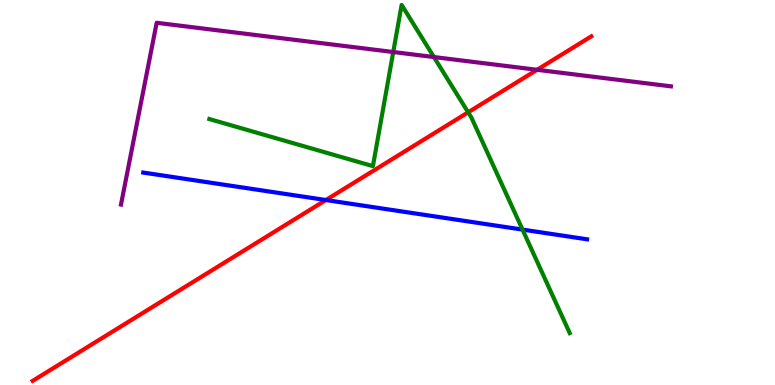[{'lines': ['blue', 'red'], 'intersections': [{'x': 4.21, 'y': 4.8}]}, {'lines': ['green', 'red'], 'intersections': [{'x': 6.04, 'y': 7.08}]}, {'lines': ['purple', 'red'], 'intersections': [{'x': 6.93, 'y': 8.19}]}, {'lines': ['blue', 'green'], 'intersections': [{'x': 6.74, 'y': 4.04}]}, {'lines': ['blue', 'purple'], 'intersections': []}, {'lines': ['green', 'purple'], 'intersections': [{'x': 5.07, 'y': 8.65}, {'x': 5.6, 'y': 8.52}]}]